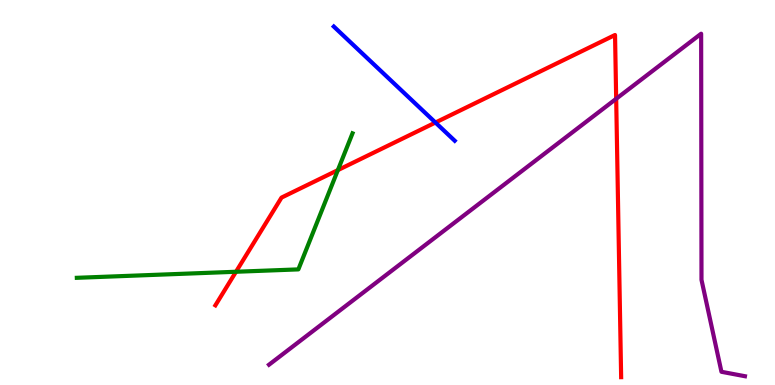[{'lines': ['blue', 'red'], 'intersections': [{'x': 5.62, 'y': 6.82}]}, {'lines': ['green', 'red'], 'intersections': [{'x': 3.05, 'y': 2.94}, {'x': 4.36, 'y': 5.58}]}, {'lines': ['purple', 'red'], 'intersections': [{'x': 7.95, 'y': 7.43}]}, {'lines': ['blue', 'green'], 'intersections': []}, {'lines': ['blue', 'purple'], 'intersections': []}, {'lines': ['green', 'purple'], 'intersections': []}]